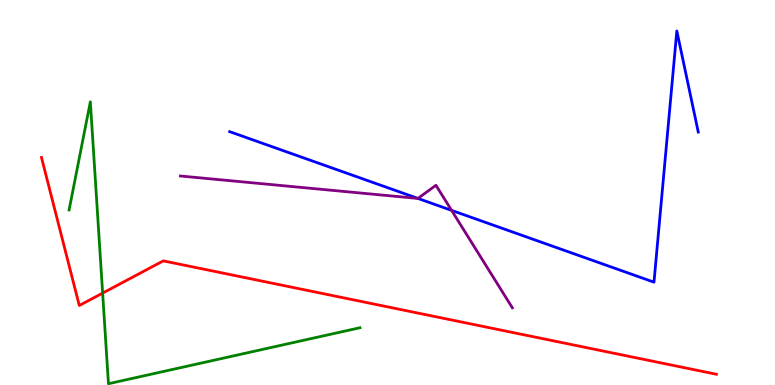[{'lines': ['blue', 'red'], 'intersections': []}, {'lines': ['green', 'red'], 'intersections': [{'x': 1.32, 'y': 2.39}]}, {'lines': ['purple', 'red'], 'intersections': []}, {'lines': ['blue', 'green'], 'intersections': []}, {'lines': ['blue', 'purple'], 'intersections': [{'x': 5.39, 'y': 4.85}, {'x': 5.83, 'y': 4.54}]}, {'lines': ['green', 'purple'], 'intersections': []}]